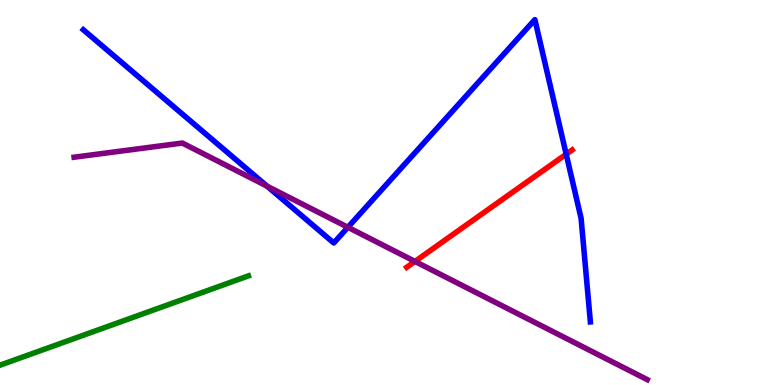[{'lines': ['blue', 'red'], 'intersections': [{'x': 7.31, 'y': 6.0}]}, {'lines': ['green', 'red'], 'intersections': []}, {'lines': ['purple', 'red'], 'intersections': [{'x': 5.35, 'y': 3.21}]}, {'lines': ['blue', 'green'], 'intersections': []}, {'lines': ['blue', 'purple'], 'intersections': [{'x': 3.45, 'y': 5.16}, {'x': 4.49, 'y': 4.1}]}, {'lines': ['green', 'purple'], 'intersections': []}]